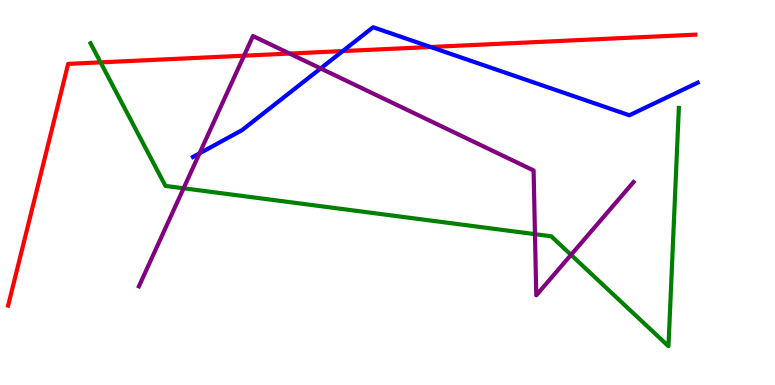[{'lines': ['blue', 'red'], 'intersections': [{'x': 4.42, 'y': 8.67}, {'x': 5.56, 'y': 8.78}]}, {'lines': ['green', 'red'], 'intersections': [{'x': 1.3, 'y': 8.38}]}, {'lines': ['purple', 'red'], 'intersections': [{'x': 3.15, 'y': 8.55}, {'x': 3.74, 'y': 8.61}]}, {'lines': ['blue', 'green'], 'intersections': []}, {'lines': ['blue', 'purple'], 'intersections': [{'x': 2.57, 'y': 6.02}, {'x': 4.14, 'y': 8.22}]}, {'lines': ['green', 'purple'], 'intersections': [{'x': 2.37, 'y': 5.11}, {'x': 6.9, 'y': 3.92}, {'x': 7.37, 'y': 3.38}]}]